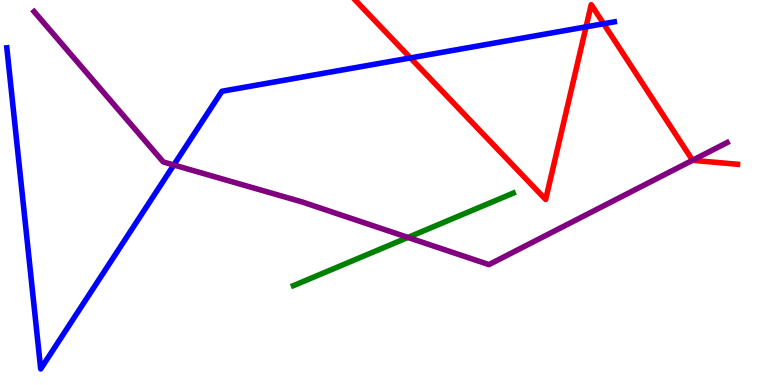[{'lines': ['blue', 'red'], 'intersections': [{'x': 5.3, 'y': 8.5}, {'x': 7.56, 'y': 9.3}, {'x': 7.79, 'y': 9.38}]}, {'lines': ['green', 'red'], 'intersections': []}, {'lines': ['purple', 'red'], 'intersections': [{'x': 8.94, 'y': 5.84}]}, {'lines': ['blue', 'green'], 'intersections': []}, {'lines': ['blue', 'purple'], 'intersections': [{'x': 2.24, 'y': 5.71}]}, {'lines': ['green', 'purple'], 'intersections': [{'x': 5.26, 'y': 3.83}]}]